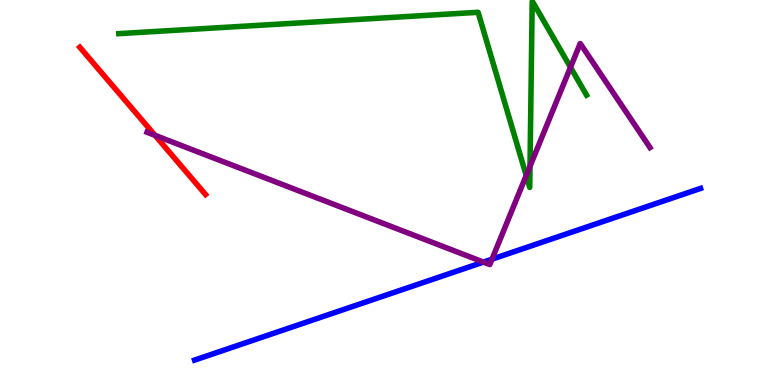[{'lines': ['blue', 'red'], 'intersections': []}, {'lines': ['green', 'red'], 'intersections': []}, {'lines': ['purple', 'red'], 'intersections': [{'x': 2.0, 'y': 6.48}]}, {'lines': ['blue', 'green'], 'intersections': []}, {'lines': ['blue', 'purple'], 'intersections': [{'x': 6.24, 'y': 3.19}, {'x': 6.35, 'y': 3.27}]}, {'lines': ['green', 'purple'], 'intersections': [{'x': 6.79, 'y': 5.44}, {'x': 6.84, 'y': 5.68}, {'x': 7.36, 'y': 8.25}]}]